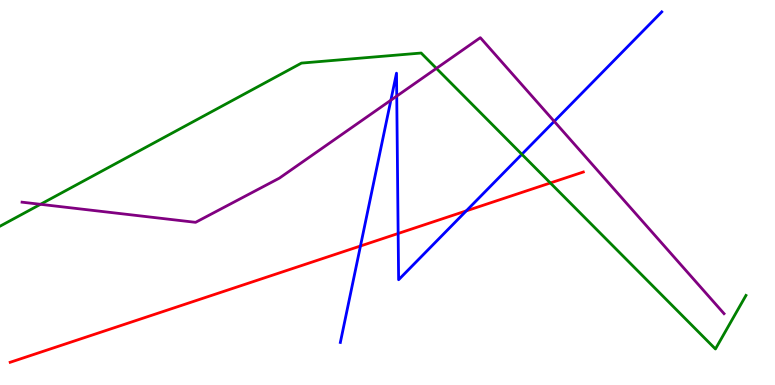[{'lines': ['blue', 'red'], 'intersections': [{'x': 4.65, 'y': 3.61}, {'x': 5.14, 'y': 3.94}, {'x': 6.02, 'y': 4.52}]}, {'lines': ['green', 'red'], 'intersections': [{'x': 7.1, 'y': 5.25}]}, {'lines': ['purple', 'red'], 'intersections': []}, {'lines': ['blue', 'green'], 'intersections': [{'x': 6.73, 'y': 5.99}]}, {'lines': ['blue', 'purple'], 'intersections': [{'x': 5.04, 'y': 7.4}, {'x': 5.12, 'y': 7.5}, {'x': 7.15, 'y': 6.85}]}, {'lines': ['green', 'purple'], 'intersections': [{'x': 0.522, 'y': 4.69}, {'x': 5.63, 'y': 8.22}]}]